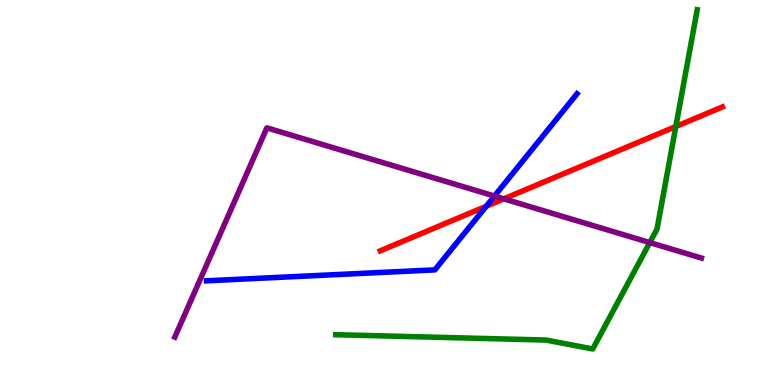[{'lines': ['blue', 'red'], 'intersections': [{'x': 6.27, 'y': 4.64}]}, {'lines': ['green', 'red'], 'intersections': [{'x': 8.72, 'y': 6.71}]}, {'lines': ['purple', 'red'], 'intersections': [{'x': 6.5, 'y': 4.84}]}, {'lines': ['blue', 'green'], 'intersections': []}, {'lines': ['blue', 'purple'], 'intersections': [{'x': 6.38, 'y': 4.91}]}, {'lines': ['green', 'purple'], 'intersections': [{'x': 8.38, 'y': 3.7}]}]